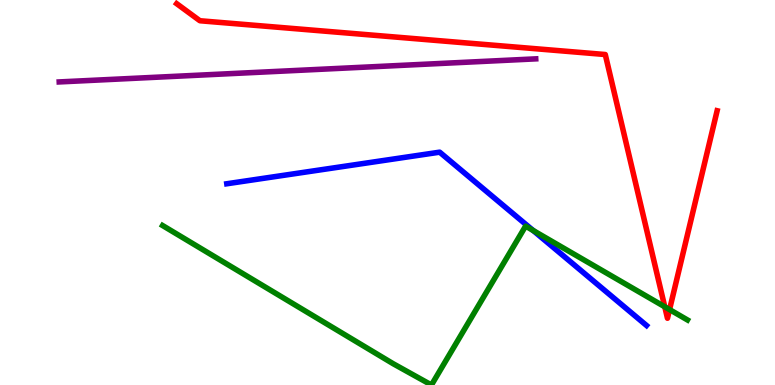[{'lines': ['blue', 'red'], 'intersections': []}, {'lines': ['green', 'red'], 'intersections': [{'x': 8.58, 'y': 2.03}, {'x': 8.64, 'y': 1.96}]}, {'lines': ['purple', 'red'], 'intersections': []}, {'lines': ['blue', 'green'], 'intersections': [{'x': 6.88, 'y': 4.01}]}, {'lines': ['blue', 'purple'], 'intersections': []}, {'lines': ['green', 'purple'], 'intersections': []}]